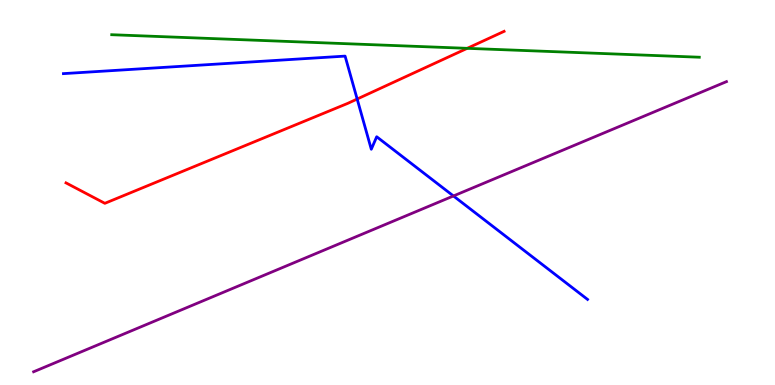[{'lines': ['blue', 'red'], 'intersections': [{'x': 4.61, 'y': 7.43}]}, {'lines': ['green', 'red'], 'intersections': [{'x': 6.03, 'y': 8.74}]}, {'lines': ['purple', 'red'], 'intersections': []}, {'lines': ['blue', 'green'], 'intersections': []}, {'lines': ['blue', 'purple'], 'intersections': [{'x': 5.85, 'y': 4.91}]}, {'lines': ['green', 'purple'], 'intersections': []}]